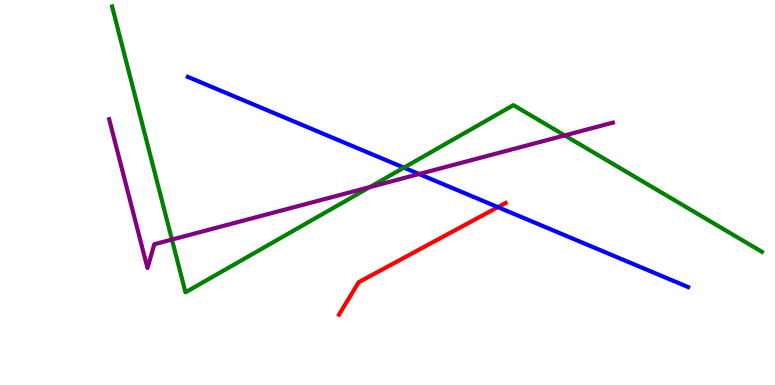[{'lines': ['blue', 'red'], 'intersections': [{'x': 6.42, 'y': 4.62}]}, {'lines': ['green', 'red'], 'intersections': []}, {'lines': ['purple', 'red'], 'intersections': []}, {'lines': ['blue', 'green'], 'intersections': [{'x': 5.21, 'y': 5.65}]}, {'lines': ['blue', 'purple'], 'intersections': [{'x': 5.41, 'y': 5.48}]}, {'lines': ['green', 'purple'], 'intersections': [{'x': 2.22, 'y': 3.78}, {'x': 4.77, 'y': 5.14}, {'x': 7.29, 'y': 6.48}]}]